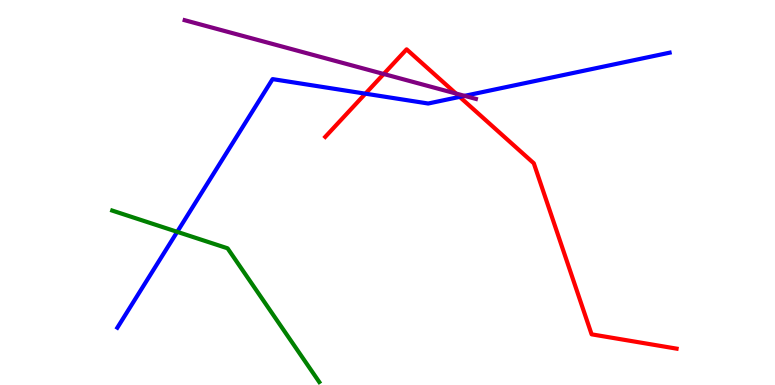[{'lines': ['blue', 'red'], 'intersections': [{'x': 4.71, 'y': 7.57}, {'x': 5.93, 'y': 7.48}]}, {'lines': ['green', 'red'], 'intersections': []}, {'lines': ['purple', 'red'], 'intersections': [{'x': 4.95, 'y': 8.08}, {'x': 5.88, 'y': 7.57}]}, {'lines': ['blue', 'green'], 'intersections': [{'x': 2.29, 'y': 3.98}]}, {'lines': ['blue', 'purple'], 'intersections': [{'x': 5.99, 'y': 7.51}]}, {'lines': ['green', 'purple'], 'intersections': []}]